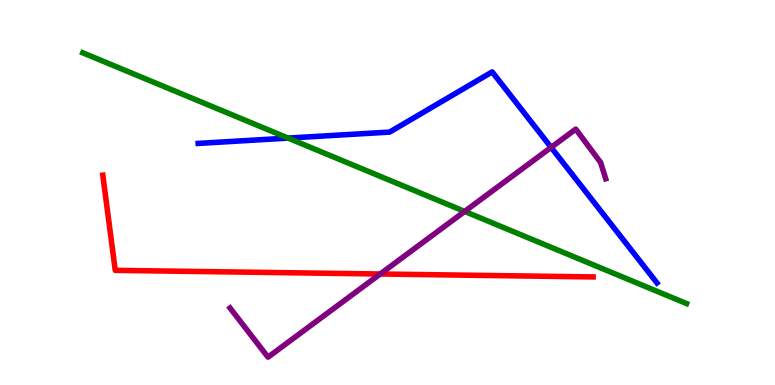[{'lines': ['blue', 'red'], 'intersections': []}, {'lines': ['green', 'red'], 'intersections': []}, {'lines': ['purple', 'red'], 'intersections': [{'x': 4.91, 'y': 2.88}]}, {'lines': ['blue', 'green'], 'intersections': [{'x': 3.72, 'y': 6.41}]}, {'lines': ['blue', 'purple'], 'intersections': [{'x': 7.11, 'y': 6.17}]}, {'lines': ['green', 'purple'], 'intersections': [{'x': 6.0, 'y': 4.51}]}]